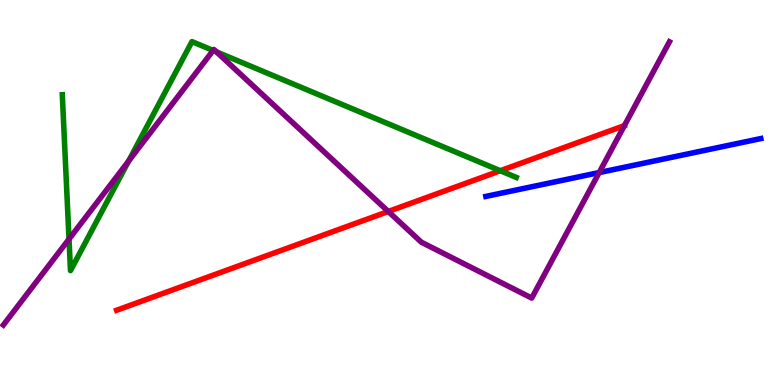[{'lines': ['blue', 'red'], 'intersections': []}, {'lines': ['green', 'red'], 'intersections': [{'x': 6.46, 'y': 5.57}]}, {'lines': ['purple', 'red'], 'intersections': [{'x': 5.01, 'y': 4.51}]}, {'lines': ['blue', 'green'], 'intersections': []}, {'lines': ['blue', 'purple'], 'intersections': [{'x': 7.73, 'y': 5.52}]}, {'lines': ['green', 'purple'], 'intersections': [{'x': 0.891, 'y': 3.79}, {'x': 1.66, 'y': 5.81}, {'x': 2.75, 'y': 8.69}, {'x': 2.79, 'y': 8.65}]}]